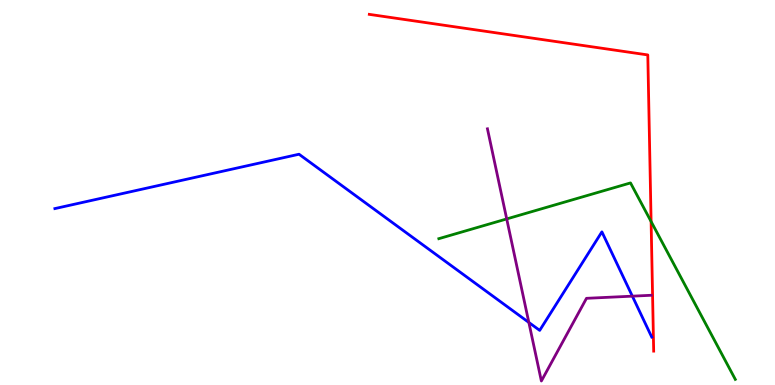[{'lines': ['blue', 'red'], 'intersections': []}, {'lines': ['green', 'red'], 'intersections': [{'x': 8.4, 'y': 4.25}]}, {'lines': ['purple', 'red'], 'intersections': []}, {'lines': ['blue', 'green'], 'intersections': []}, {'lines': ['blue', 'purple'], 'intersections': [{'x': 6.82, 'y': 1.62}, {'x': 8.16, 'y': 2.31}]}, {'lines': ['green', 'purple'], 'intersections': [{'x': 6.54, 'y': 4.31}]}]